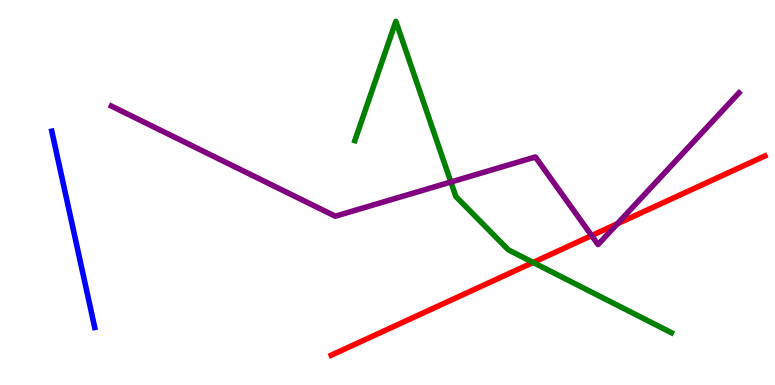[{'lines': ['blue', 'red'], 'intersections': []}, {'lines': ['green', 'red'], 'intersections': [{'x': 6.88, 'y': 3.18}]}, {'lines': ['purple', 'red'], 'intersections': [{'x': 7.63, 'y': 3.88}, {'x': 7.97, 'y': 4.19}]}, {'lines': ['blue', 'green'], 'intersections': []}, {'lines': ['blue', 'purple'], 'intersections': []}, {'lines': ['green', 'purple'], 'intersections': [{'x': 5.82, 'y': 5.27}]}]